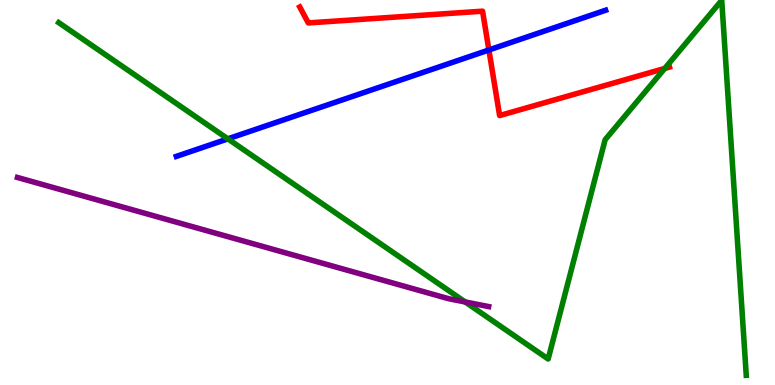[{'lines': ['blue', 'red'], 'intersections': [{'x': 6.31, 'y': 8.7}]}, {'lines': ['green', 'red'], 'intersections': [{'x': 8.58, 'y': 8.22}]}, {'lines': ['purple', 'red'], 'intersections': []}, {'lines': ['blue', 'green'], 'intersections': [{'x': 2.94, 'y': 6.39}]}, {'lines': ['blue', 'purple'], 'intersections': []}, {'lines': ['green', 'purple'], 'intersections': [{'x': 6.0, 'y': 2.16}]}]